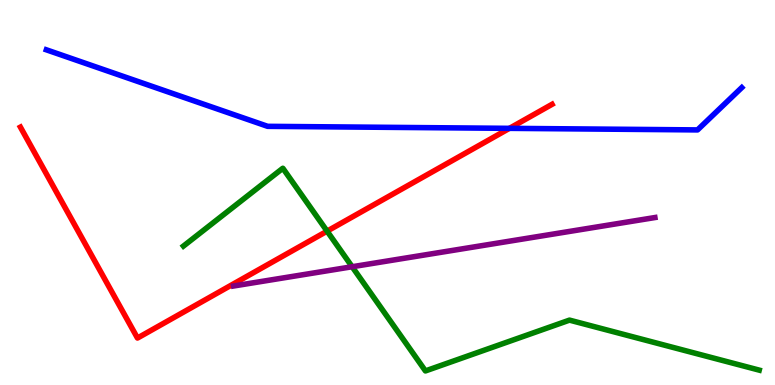[{'lines': ['blue', 'red'], 'intersections': [{'x': 6.57, 'y': 6.67}]}, {'lines': ['green', 'red'], 'intersections': [{'x': 4.22, 'y': 4.0}]}, {'lines': ['purple', 'red'], 'intersections': []}, {'lines': ['blue', 'green'], 'intersections': []}, {'lines': ['blue', 'purple'], 'intersections': []}, {'lines': ['green', 'purple'], 'intersections': [{'x': 4.54, 'y': 3.07}]}]